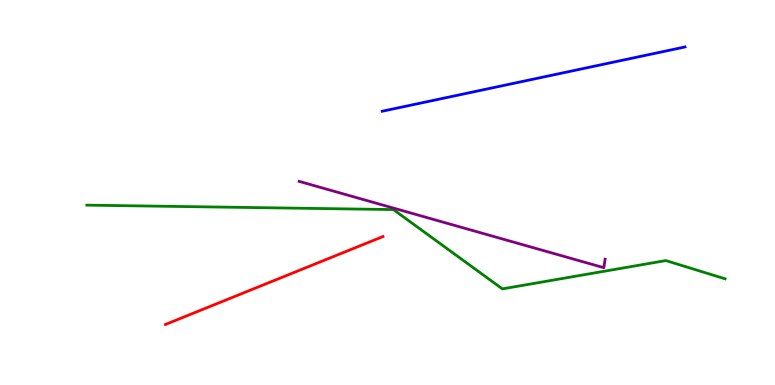[{'lines': ['blue', 'red'], 'intersections': []}, {'lines': ['green', 'red'], 'intersections': []}, {'lines': ['purple', 'red'], 'intersections': []}, {'lines': ['blue', 'green'], 'intersections': []}, {'lines': ['blue', 'purple'], 'intersections': []}, {'lines': ['green', 'purple'], 'intersections': []}]